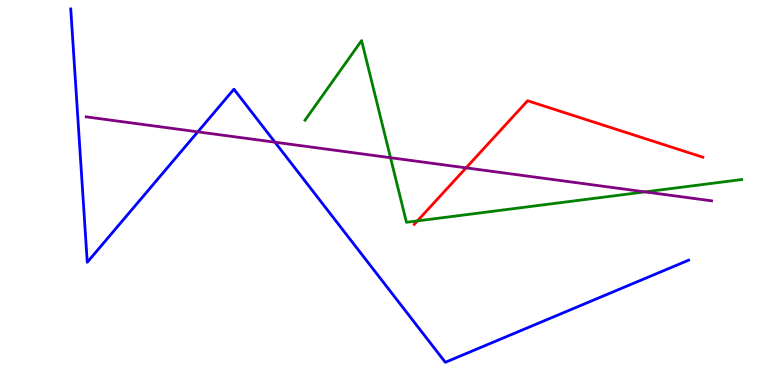[{'lines': ['blue', 'red'], 'intersections': []}, {'lines': ['green', 'red'], 'intersections': [{'x': 5.39, 'y': 4.26}]}, {'lines': ['purple', 'red'], 'intersections': [{'x': 6.01, 'y': 5.64}]}, {'lines': ['blue', 'green'], 'intersections': []}, {'lines': ['blue', 'purple'], 'intersections': [{'x': 2.55, 'y': 6.58}, {'x': 3.55, 'y': 6.31}]}, {'lines': ['green', 'purple'], 'intersections': [{'x': 5.04, 'y': 5.9}, {'x': 8.32, 'y': 5.02}]}]